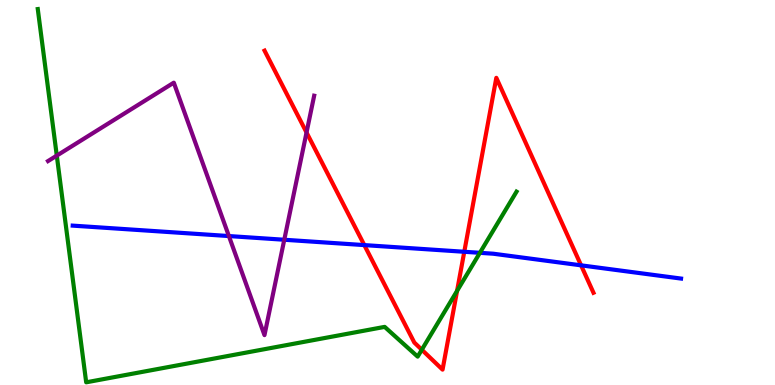[{'lines': ['blue', 'red'], 'intersections': [{'x': 4.7, 'y': 3.63}, {'x': 5.99, 'y': 3.46}, {'x': 7.5, 'y': 3.11}]}, {'lines': ['green', 'red'], 'intersections': [{'x': 5.44, 'y': 0.916}, {'x': 5.9, 'y': 2.44}]}, {'lines': ['purple', 'red'], 'intersections': [{'x': 3.96, 'y': 6.56}]}, {'lines': ['blue', 'green'], 'intersections': [{'x': 6.19, 'y': 3.43}]}, {'lines': ['blue', 'purple'], 'intersections': [{'x': 2.95, 'y': 3.87}, {'x': 3.67, 'y': 3.77}]}, {'lines': ['green', 'purple'], 'intersections': [{'x': 0.733, 'y': 5.96}]}]